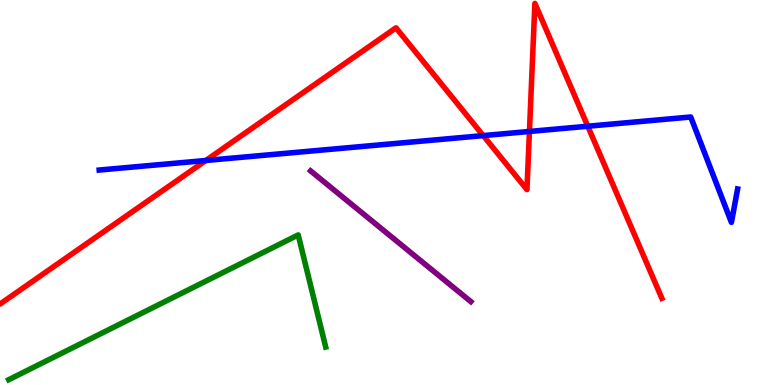[{'lines': ['blue', 'red'], 'intersections': [{'x': 2.66, 'y': 5.83}, {'x': 6.24, 'y': 6.48}, {'x': 6.83, 'y': 6.59}, {'x': 7.58, 'y': 6.72}]}, {'lines': ['green', 'red'], 'intersections': []}, {'lines': ['purple', 'red'], 'intersections': []}, {'lines': ['blue', 'green'], 'intersections': []}, {'lines': ['blue', 'purple'], 'intersections': []}, {'lines': ['green', 'purple'], 'intersections': []}]